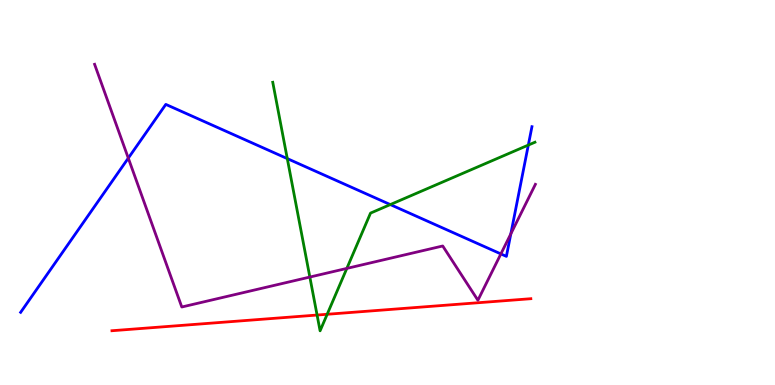[{'lines': ['blue', 'red'], 'intersections': []}, {'lines': ['green', 'red'], 'intersections': [{'x': 4.09, 'y': 1.82}, {'x': 4.22, 'y': 1.84}]}, {'lines': ['purple', 'red'], 'intersections': []}, {'lines': ['blue', 'green'], 'intersections': [{'x': 3.71, 'y': 5.88}, {'x': 5.04, 'y': 4.69}, {'x': 6.82, 'y': 6.23}]}, {'lines': ['blue', 'purple'], 'intersections': [{'x': 1.66, 'y': 5.89}, {'x': 6.46, 'y': 3.4}, {'x': 6.59, 'y': 3.93}]}, {'lines': ['green', 'purple'], 'intersections': [{'x': 4.0, 'y': 2.8}, {'x': 4.48, 'y': 3.03}]}]